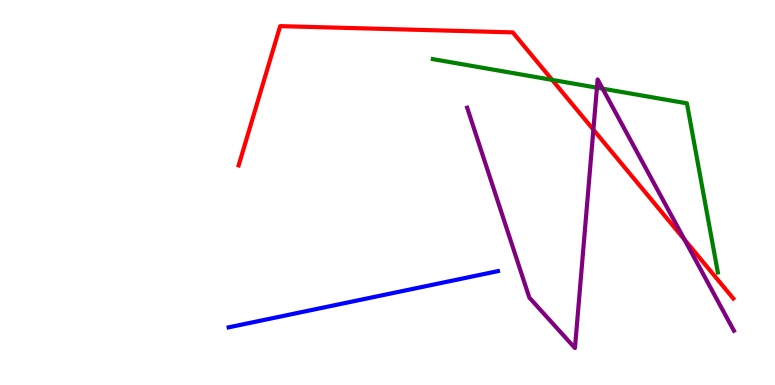[{'lines': ['blue', 'red'], 'intersections': []}, {'lines': ['green', 'red'], 'intersections': [{'x': 7.12, 'y': 7.93}]}, {'lines': ['purple', 'red'], 'intersections': [{'x': 7.66, 'y': 6.63}, {'x': 8.83, 'y': 3.78}]}, {'lines': ['blue', 'green'], 'intersections': []}, {'lines': ['blue', 'purple'], 'intersections': []}, {'lines': ['green', 'purple'], 'intersections': [{'x': 7.7, 'y': 7.72}, {'x': 7.78, 'y': 7.7}]}]